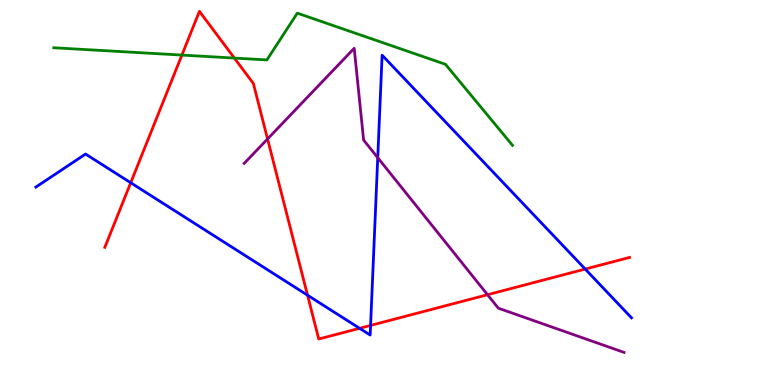[{'lines': ['blue', 'red'], 'intersections': [{'x': 1.69, 'y': 5.25}, {'x': 3.97, 'y': 2.33}, {'x': 4.64, 'y': 1.47}, {'x': 4.78, 'y': 1.55}, {'x': 7.55, 'y': 3.01}]}, {'lines': ['green', 'red'], 'intersections': [{'x': 2.35, 'y': 8.57}, {'x': 3.02, 'y': 8.49}]}, {'lines': ['purple', 'red'], 'intersections': [{'x': 3.45, 'y': 6.39}, {'x': 6.29, 'y': 2.34}]}, {'lines': ['blue', 'green'], 'intersections': []}, {'lines': ['blue', 'purple'], 'intersections': [{'x': 4.87, 'y': 5.9}]}, {'lines': ['green', 'purple'], 'intersections': []}]